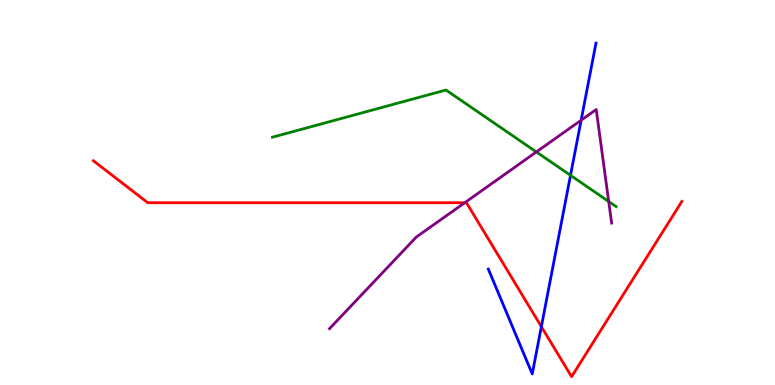[{'lines': ['blue', 'red'], 'intersections': [{'x': 6.99, 'y': 1.52}]}, {'lines': ['green', 'red'], 'intersections': []}, {'lines': ['purple', 'red'], 'intersections': [{'x': 6.0, 'y': 4.73}]}, {'lines': ['blue', 'green'], 'intersections': [{'x': 7.36, 'y': 5.45}]}, {'lines': ['blue', 'purple'], 'intersections': [{'x': 7.5, 'y': 6.88}]}, {'lines': ['green', 'purple'], 'intersections': [{'x': 6.92, 'y': 6.05}, {'x': 7.85, 'y': 4.77}]}]